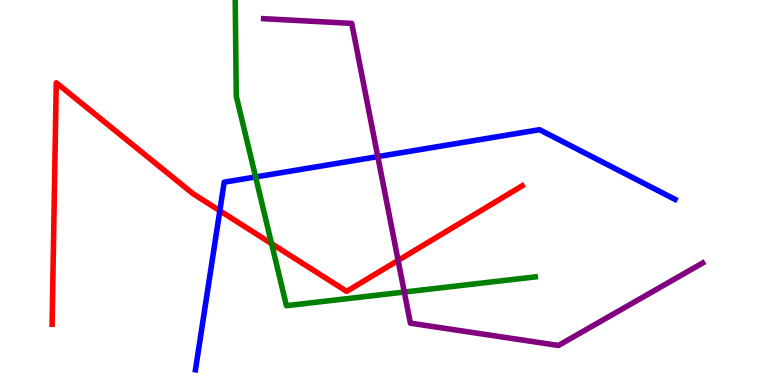[{'lines': ['blue', 'red'], 'intersections': [{'x': 2.84, 'y': 4.53}]}, {'lines': ['green', 'red'], 'intersections': [{'x': 3.5, 'y': 3.67}]}, {'lines': ['purple', 'red'], 'intersections': [{'x': 5.14, 'y': 3.24}]}, {'lines': ['blue', 'green'], 'intersections': [{'x': 3.3, 'y': 5.4}]}, {'lines': ['blue', 'purple'], 'intersections': [{'x': 4.87, 'y': 5.93}]}, {'lines': ['green', 'purple'], 'intersections': [{'x': 5.22, 'y': 2.41}]}]